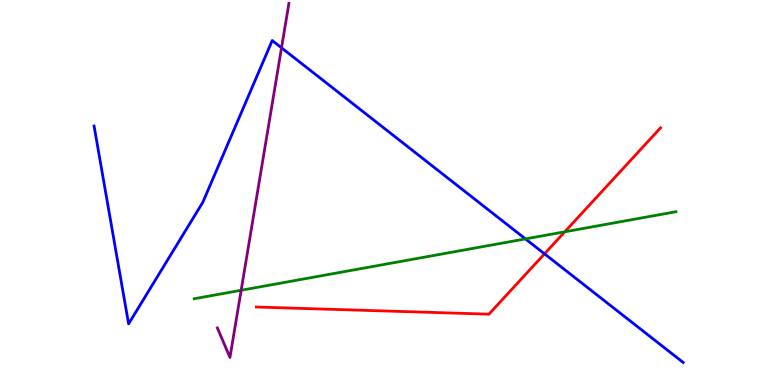[{'lines': ['blue', 'red'], 'intersections': [{'x': 7.03, 'y': 3.41}]}, {'lines': ['green', 'red'], 'intersections': [{'x': 7.29, 'y': 3.98}]}, {'lines': ['purple', 'red'], 'intersections': []}, {'lines': ['blue', 'green'], 'intersections': [{'x': 6.78, 'y': 3.79}]}, {'lines': ['blue', 'purple'], 'intersections': [{'x': 3.63, 'y': 8.76}]}, {'lines': ['green', 'purple'], 'intersections': [{'x': 3.11, 'y': 2.46}]}]